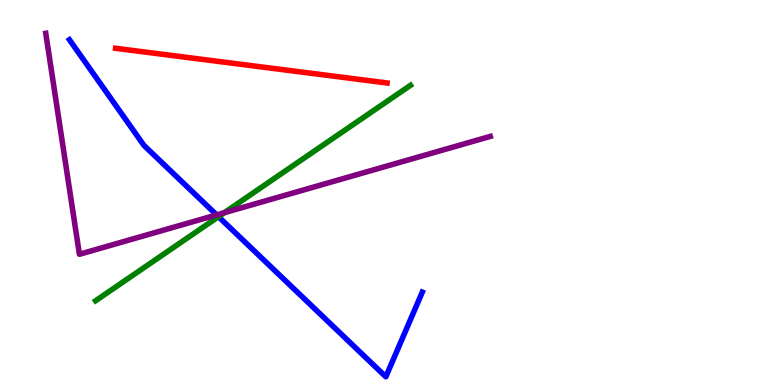[{'lines': ['blue', 'red'], 'intersections': []}, {'lines': ['green', 'red'], 'intersections': []}, {'lines': ['purple', 'red'], 'intersections': []}, {'lines': ['blue', 'green'], 'intersections': [{'x': 2.82, 'y': 4.37}]}, {'lines': ['blue', 'purple'], 'intersections': [{'x': 2.8, 'y': 4.42}]}, {'lines': ['green', 'purple'], 'intersections': [{'x': 2.89, 'y': 4.47}]}]